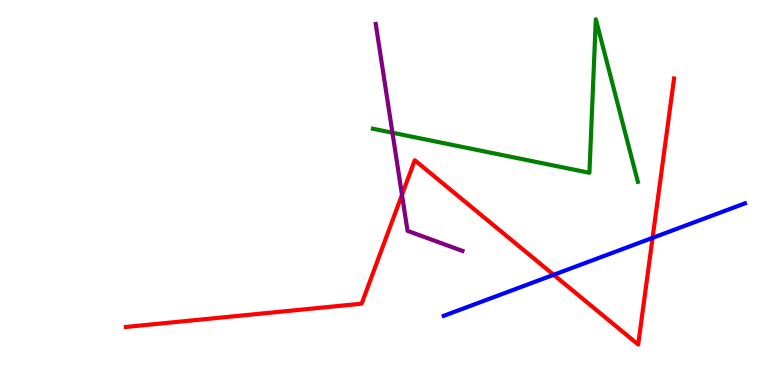[{'lines': ['blue', 'red'], 'intersections': [{'x': 7.14, 'y': 2.86}, {'x': 8.42, 'y': 3.82}]}, {'lines': ['green', 'red'], 'intersections': []}, {'lines': ['purple', 'red'], 'intersections': [{'x': 5.19, 'y': 4.94}]}, {'lines': ['blue', 'green'], 'intersections': []}, {'lines': ['blue', 'purple'], 'intersections': []}, {'lines': ['green', 'purple'], 'intersections': [{'x': 5.06, 'y': 6.55}]}]